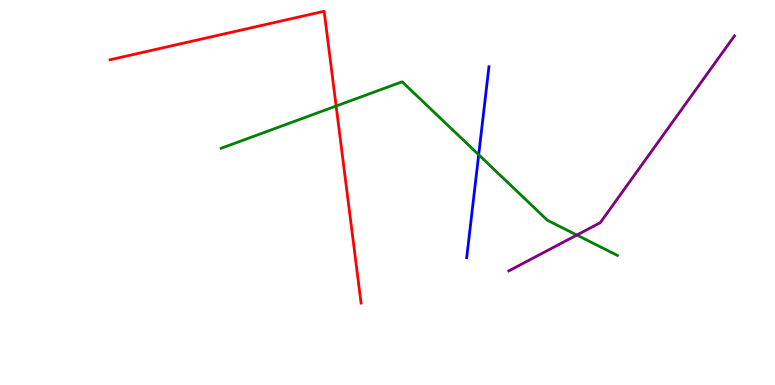[{'lines': ['blue', 'red'], 'intersections': []}, {'lines': ['green', 'red'], 'intersections': [{'x': 4.34, 'y': 7.25}]}, {'lines': ['purple', 'red'], 'intersections': []}, {'lines': ['blue', 'green'], 'intersections': [{'x': 6.18, 'y': 5.98}]}, {'lines': ['blue', 'purple'], 'intersections': []}, {'lines': ['green', 'purple'], 'intersections': [{'x': 7.44, 'y': 3.9}]}]